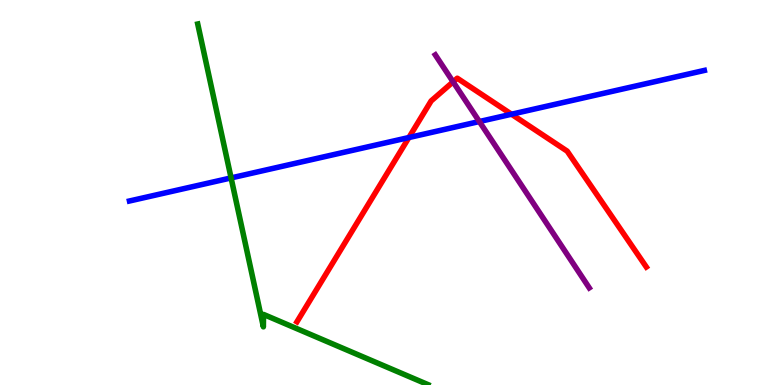[{'lines': ['blue', 'red'], 'intersections': [{'x': 5.28, 'y': 6.43}, {'x': 6.6, 'y': 7.03}]}, {'lines': ['green', 'red'], 'intersections': []}, {'lines': ['purple', 'red'], 'intersections': [{'x': 5.85, 'y': 7.87}]}, {'lines': ['blue', 'green'], 'intersections': [{'x': 2.98, 'y': 5.38}]}, {'lines': ['blue', 'purple'], 'intersections': [{'x': 6.18, 'y': 6.84}]}, {'lines': ['green', 'purple'], 'intersections': []}]